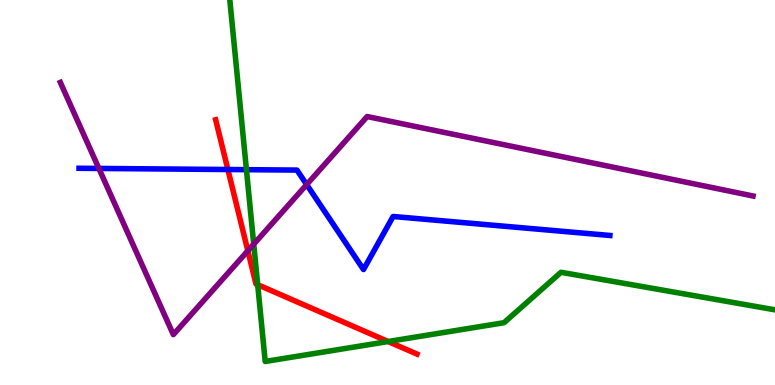[{'lines': ['blue', 'red'], 'intersections': [{'x': 2.94, 'y': 5.6}]}, {'lines': ['green', 'red'], 'intersections': [{'x': 3.32, 'y': 2.61}, {'x': 5.01, 'y': 1.13}]}, {'lines': ['purple', 'red'], 'intersections': [{'x': 3.2, 'y': 3.49}]}, {'lines': ['blue', 'green'], 'intersections': [{'x': 3.18, 'y': 5.59}]}, {'lines': ['blue', 'purple'], 'intersections': [{'x': 1.28, 'y': 5.62}, {'x': 3.96, 'y': 5.21}]}, {'lines': ['green', 'purple'], 'intersections': [{'x': 3.27, 'y': 3.66}]}]